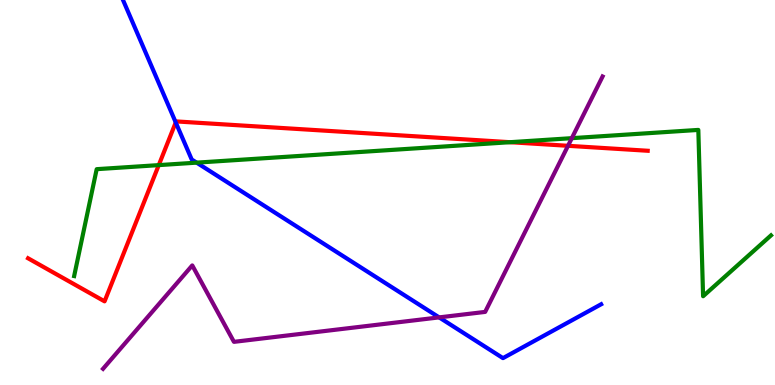[{'lines': ['blue', 'red'], 'intersections': [{'x': 2.27, 'y': 6.82}]}, {'lines': ['green', 'red'], 'intersections': [{'x': 2.05, 'y': 5.71}, {'x': 6.58, 'y': 6.31}]}, {'lines': ['purple', 'red'], 'intersections': [{'x': 7.33, 'y': 6.21}]}, {'lines': ['blue', 'green'], 'intersections': [{'x': 2.54, 'y': 5.78}]}, {'lines': ['blue', 'purple'], 'intersections': [{'x': 5.67, 'y': 1.76}]}, {'lines': ['green', 'purple'], 'intersections': [{'x': 7.38, 'y': 6.41}]}]